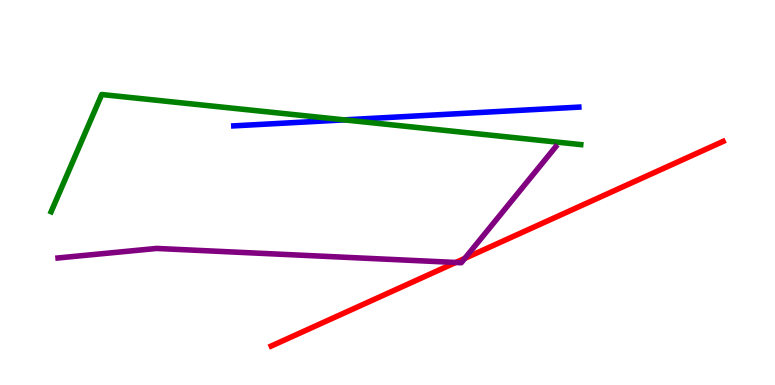[{'lines': ['blue', 'red'], 'intersections': []}, {'lines': ['green', 'red'], 'intersections': []}, {'lines': ['purple', 'red'], 'intersections': [{'x': 5.88, 'y': 3.18}, {'x': 6.0, 'y': 3.29}]}, {'lines': ['blue', 'green'], 'intersections': [{'x': 4.44, 'y': 6.89}]}, {'lines': ['blue', 'purple'], 'intersections': []}, {'lines': ['green', 'purple'], 'intersections': []}]